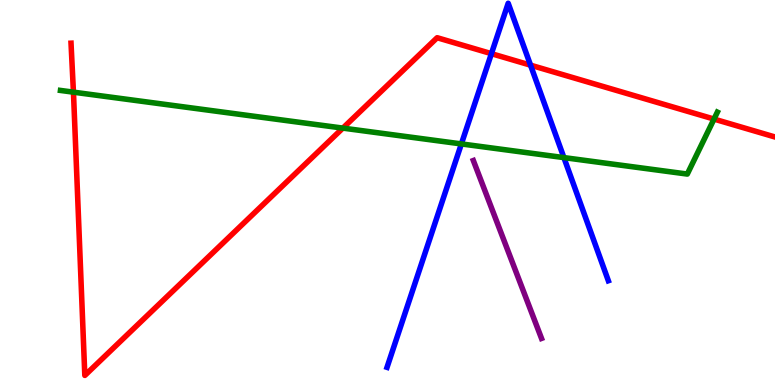[{'lines': ['blue', 'red'], 'intersections': [{'x': 6.34, 'y': 8.61}, {'x': 6.85, 'y': 8.31}]}, {'lines': ['green', 'red'], 'intersections': [{'x': 0.948, 'y': 7.61}, {'x': 4.42, 'y': 6.67}, {'x': 9.21, 'y': 6.91}]}, {'lines': ['purple', 'red'], 'intersections': []}, {'lines': ['blue', 'green'], 'intersections': [{'x': 5.95, 'y': 6.26}, {'x': 7.28, 'y': 5.91}]}, {'lines': ['blue', 'purple'], 'intersections': []}, {'lines': ['green', 'purple'], 'intersections': []}]